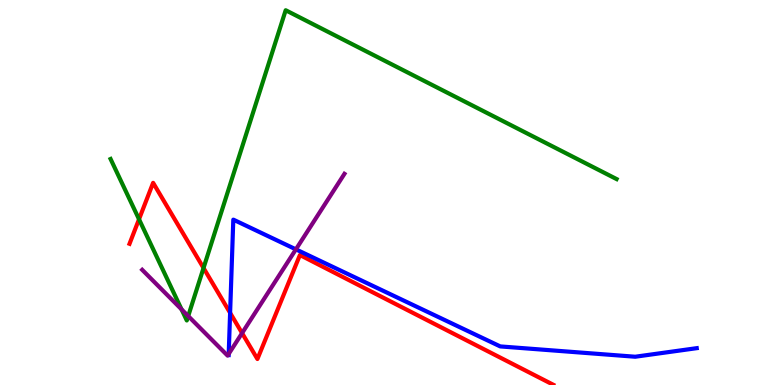[{'lines': ['blue', 'red'], 'intersections': [{'x': 2.97, 'y': 1.87}]}, {'lines': ['green', 'red'], 'intersections': [{'x': 1.79, 'y': 4.31}, {'x': 2.63, 'y': 3.04}]}, {'lines': ['purple', 'red'], 'intersections': [{'x': 3.12, 'y': 1.35}]}, {'lines': ['blue', 'green'], 'intersections': []}, {'lines': ['blue', 'purple'], 'intersections': [{'x': 2.95, 'y': 0.807}, {'x': 3.82, 'y': 3.52}]}, {'lines': ['green', 'purple'], 'intersections': [{'x': 2.34, 'y': 1.97}, {'x': 2.43, 'y': 1.79}]}]